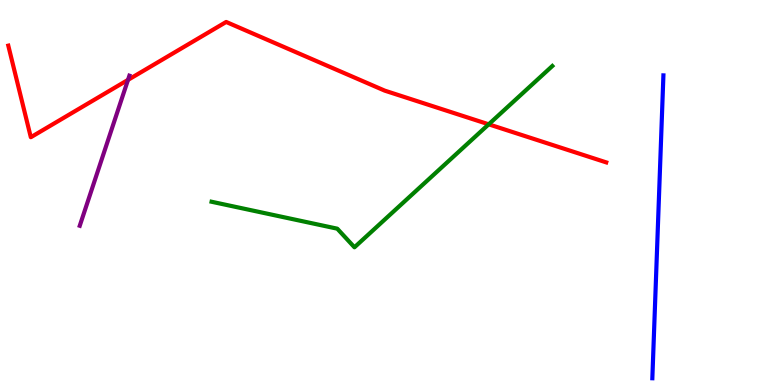[{'lines': ['blue', 'red'], 'intersections': []}, {'lines': ['green', 'red'], 'intersections': [{'x': 6.31, 'y': 6.77}]}, {'lines': ['purple', 'red'], 'intersections': [{'x': 1.65, 'y': 7.92}]}, {'lines': ['blue', 'green'], 'intersections': []}, {'lines': ['blue', 'purple'], 'intersections': []}, {'lines': ['green', 'purple'], 'intersections': []}]